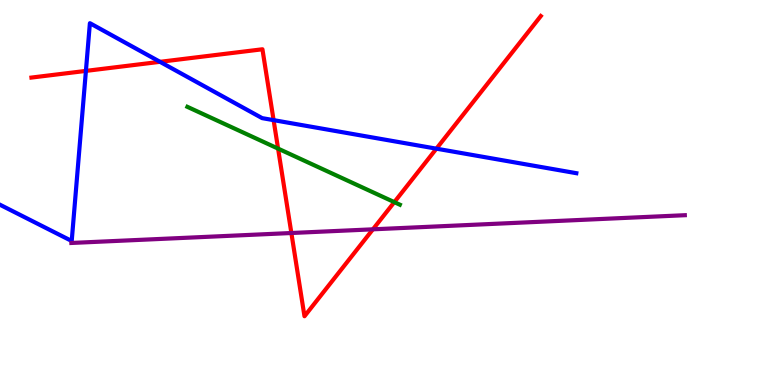[{'lines': ['blue', 'red'], 'intersections': [{'x': 1.11, 'y': 8.16}, {'x': 2.06, 'y': 8.39}, {'x': 3.53, 'y': 6.88}, {'x': 5.63, 'y': 6.14}]}, {'lines': ['green', 'red'], 'intersections': [{'x': 3.59, 'y': 6.14}, {'x': 5.09, 'y': 4.75}]}, {'lines': ['purple', 'red'], 'intersections': [{'x': 3.76, 'y': 3.95}, {'x': 4.81, 'y': 4.04}]}, {'lines': ['blue', 'green'], 'intersections': []}, {'lines': ['blue', 'purple'], 'intersections': []}, {'lines': ['green', 'purple'], 'intersections': []}]